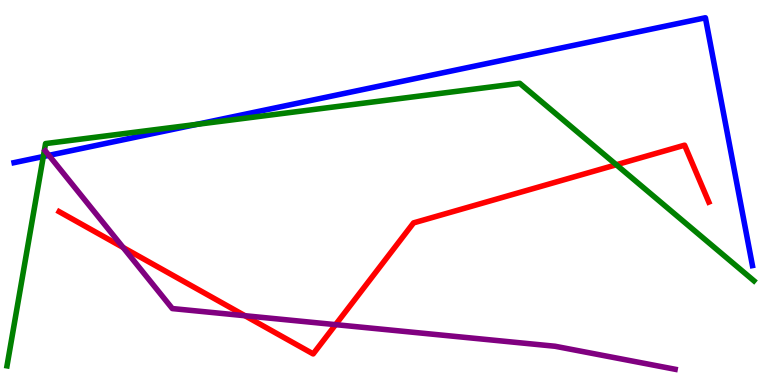[{'lines': ['blue', 'red'], 'intersections': []}, {'lines': ['green', 'red'], 'intersections': [{'x': 7.95, 'y': 5.72}]}, {'lines': ['purple', 'red'], 'intersections': [{'x': 1.59, 'y': 3.57}, {'x': 3.16, 'y': 1.8}, {'x': 4.33, 'y': 1.57}]}, {'lines': ['blue', 'green'], 'intersections': [{'x': 0.559, 'y': 5.93}, {'x': 2.54, 'y': 6.77}]}, {'lines': ['blue', 'purple'], 'intersections': [{'x': 0.631, 'y': 5.96}]}, {'lines': ['green', 'purple'], 'intersections': []}]